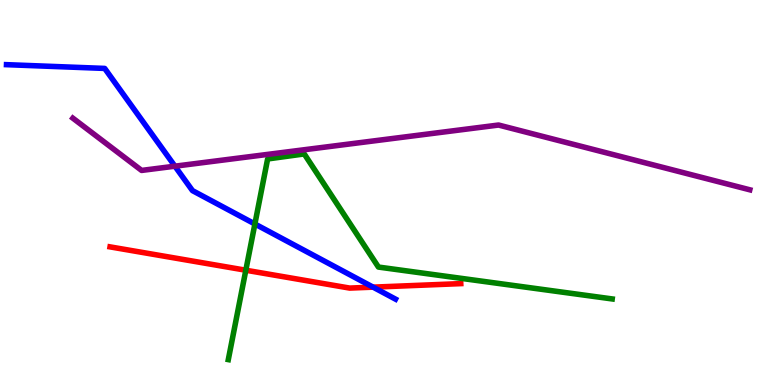[{'lines': ['blue', 'red'], 'intersections': [{'x': 4.81, 'y': 2.54}]}, {'lines': ['green', 'red'], 'intersections': [{'x': 3.17, 'y': 2.98}]}, {'lines': ['purple', 'red'], 'intersections': []}, {'lines': ['blue', 'green'], 'intersections': [{'x': 3.29, 'y': 4.18}]}, {'lines': ['blue', 'purple'], 'intersections': [{'x': 2.26, 'y': 5.68}]}, {'lines': ['green', 'purple'], 'intersections': []}]